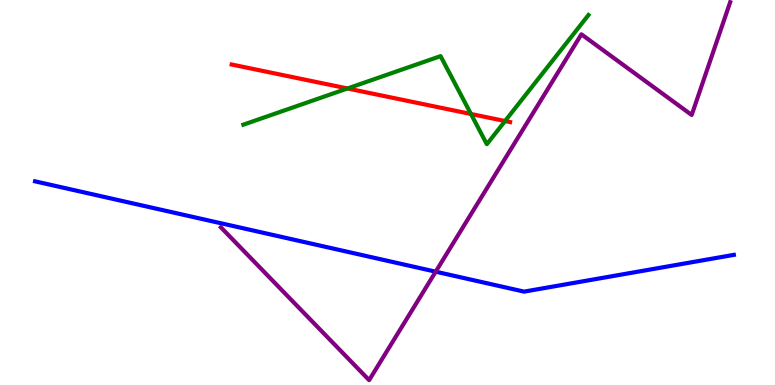[{'lines': ['blue', 'red'], 'intersections': []}, {'lines': ['green', 'red'], 'intersections': [{'x': 4.48, 'y': 7.7}, {'x': 6.08, 'y': 7.04}, {'x': 6.52, 'y': 6.86}]}, {'lines': ['purple', 'red'], 'intersections': []}, {'lines': ['blue', 'green'], 'intersections': []}, {'lines': ['blue', 'purple'], 'intersections': [{'x': 5.62, 'y': 2.94}]}, {'lines': ['green', 'purple'], 'intersections': []}]